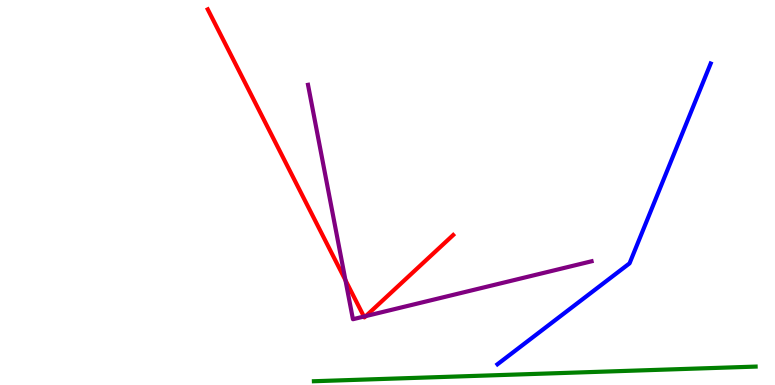[{'lines': ['blue', 'red'], 'intersections': []}, {'lines': ['green', 'red'], 'intersections': []}, {'lines': ['purple', 'red'], 'intersections': [{'x': 4.46, 'y': 2.72}, {'x': 4.7, 'y': 1.78}, {'x': 4.72, 'y': 1.79}]}, {'lines': ['blue', 'green'], 'intersections': []}, {'lines': ['blue', 'purple'], 'intersections': []}, {'lines': ['green', 'purple'], 'intersections': []}]